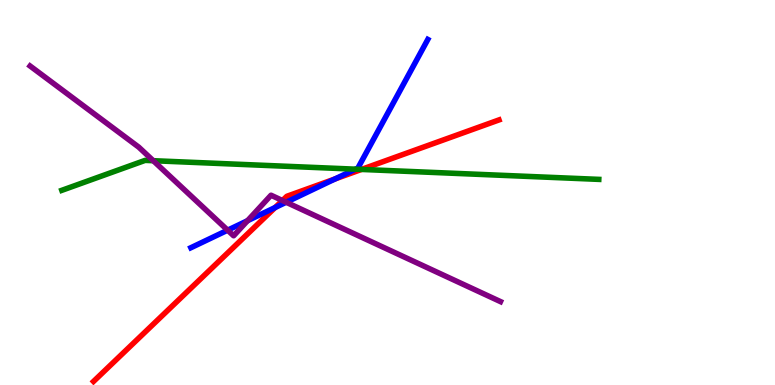[{'lines': ['blue', 'red'], 'intersections': [{'x': 3.55, 'y': 4.61}, {'x': 4.32, 'y': 5.35}]}, {'lines': ['green', 'red'], 'intersections': [{'x': 4.66, 'y': 5.6}]}, {'lines': ['purple', 'red'], 'intersections': [{'x': 3.64, 'y': 4.79}]}, {'lines': ['blue', 'green'], 'intersections': [{'x': 4.59, 'y': 5.61}]}, {'lines': ['blue', 'purple'], 'intersections': [{'x': 2.94, 'y': 4.02}, {'x': 3.19, 'y': 4.27}, {'x': 3.69, 'y': 4.75}]}, {'lines': ['green', 'purple'], 'intersections': [{'x': 1.98, 'y': 5.83}]}]